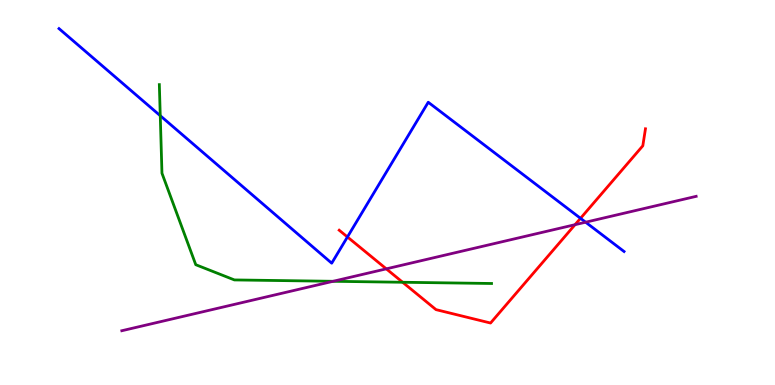[{'lines': ['blue', 'red'], 'intersections': [{'x': 4.48, 'y': 3.84}, {'x': 7.49, 'y': 4.33}]}, {'lines': ['green', 'red'], 'intersections': [{'x': 5.2, 'y': 2.67}]}, {'lines': ['purple', 'red'], 'intersections': [{'x': 4.98, 'y': 3.02}, {'x': 7.42, 'y': 4.16}]}, {'lines': ['blue', 'green'], 'intersections': [{'x': 2.07, 'y': 6.99}]}, {'lines': ['blue', 'purple'], 'intersections': [{'x': 7.56, 'y': 4.23}]}, {'lines': ['green', 'purple'], 'intersections': [{'x': 4.3, 'y': 2.69}]}]